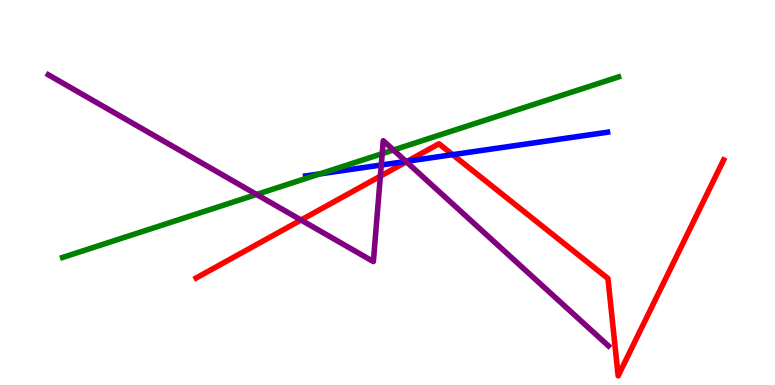[{'lines': ['blue', 'red'], 'intersections': [{'x': 5.26, 'y': 5.81}, {'x': 5.84, 'y': 5.98}]}, {'lines': ['green', 'red'], 'intersections': []}, {'lines': ['purple', 'red'], 'intersections': [{'x': 3.88, 'y': 4.29}, {'x': 4.91, 'y': 5.42}, {'x': 5.24, 'y': 5.8}]}, {'lines': ['blue', 'green'], 'intersections': [{'x': 4.13, 'y': 5.48}]}, {'lines': ['blue', 'purple'], 'intersections': [{'x': 4.92, 'y': 5.71}, {'x': 5.24, 'y': 5.81}]}, {'lines': ['green', 'purple'], 'intersections': [{'x': 3.31, 'y': 4.95}, {'x': 4.93, 'y': 6.01}, {'x': 5.08, 'y': 6.1}]}]